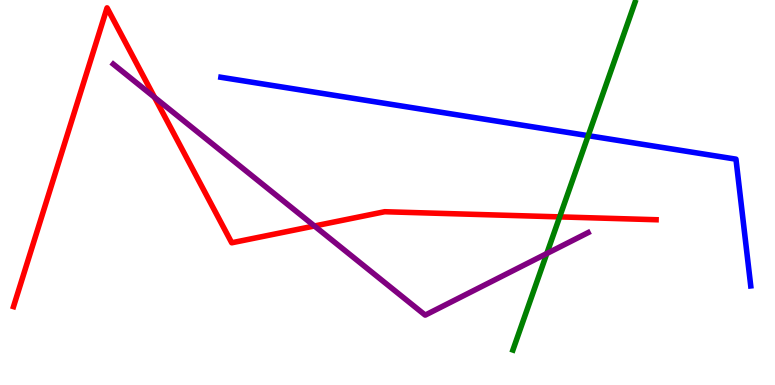[{'lines': ['blue', 'red'], 'intersections': []}, {'lines': ['green', 'red'], 'intersections': [{'x': 7.22, 'y': 4.37}]}, {'lines': ['purple', 'red'], 'intersections': [{'x': 1.99, 'y': 7.47}, {'x': 4.06, 'y': 4.13}]}, {'lines': ['blue', 'green'], 'intersections': [{'x': 7.59, 'y': 6.48}]}, {'lines': ['blue', 'purple'], 'intersections': []}, {'lines': ['green', 'purple'], 'intersections': [{'x': 7.06, 'y': 3.41}]}]